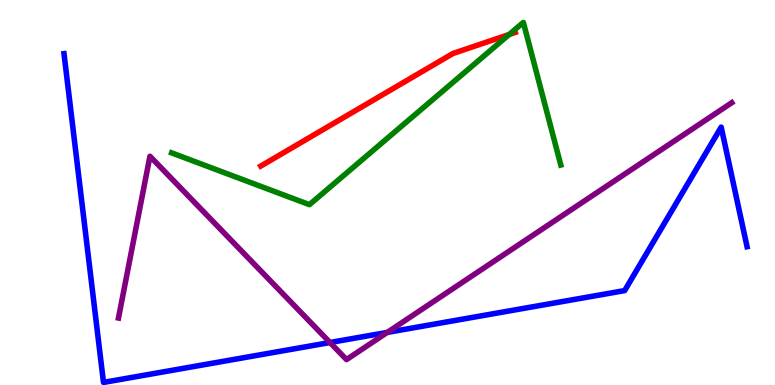[{'lines': ['blue', 'red'], 'intersections': []}, {'lines': ['green', 'red'], 'intersections': [{'x': 6.57, 'y': 9.1}]}, {'lines': ['purple', 'red'], 'intersections': []}, {'lines': ['blue', 'green'], 'intersections': []}, {'lines': ['blue', 'purple'], 'intersections': [{'x': 4.26, 'y': 1.1}, {'x': 5.0, 'y': 1.37}]}, {'lines': ['green', 'purple'], 'intersections': []}]